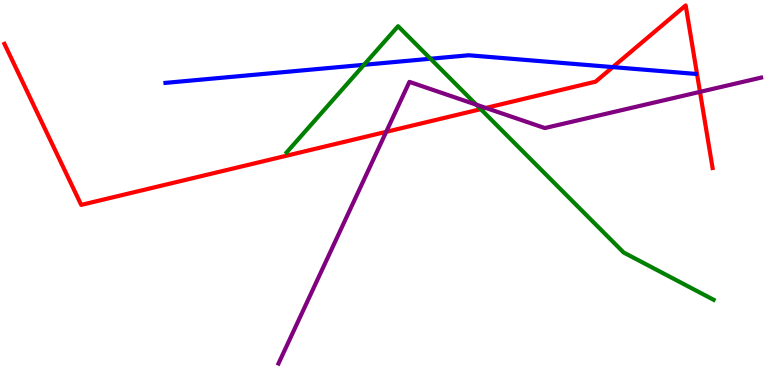[{'lines': ['blue', 'red'], 'intersections': [{'x': 7.91, 'y': 8.26}]}, {'lines': ['green', 'red'], 'intersections': [{'x': 6.2, 'y': 7.16}]}, {'lines': ['purple', 'red'], 'intersections': [{'x': 4.98, 'y': 6.58}, {'x': 6.27, 'y': 7.2}, {'x': 9.03, 'y': 7.61}]}, {'lines': ['blue', 'green'], 'intersections': [{'x': 4.7, 'y': 8.32}, {'x': 5.55, 'y': 8.47}]}, {'lines': ['blue', 'purple'], 'intersections': []}, {'lines': ['green', 'purple'], 'intersections': [{'x': 6.15, 'y': 7.28}]}]